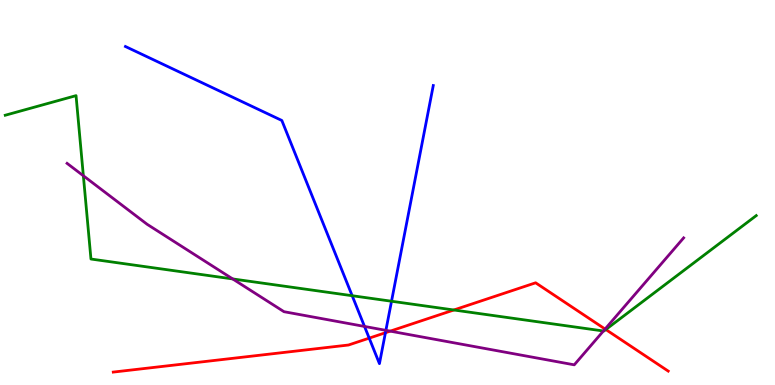[{'lines': ['blue', 'red'], 'intersections': [{'x': 4.76, 'y': 1.22}, {'x': 4.97, 'y': 1.36}]}, {'lines': ['green', 'red'], 'intersections': [{'x': 5.86, 'y': 1.95}, {'x': 7.82, 'y': 1.44}]}, {'lines': ['purple', 'red'], 'intersections': [{'x': 5.04, 'y': 1.4}, {'x': 7.81, 'y': 1.45}]}, {'lines': ['blue', 'green'], 'intersections': [{'x': 4.54, 'y': 2.32}, {'x': 5.05, 'y': 2.18}]}, {'lines': ['blue', 'purple'], 'intersections': [{'x': 4.7, 'y': 1.52}, {'x': 4.98, 'y': 1.42}]}, {'lines': ['green', 'purple'], 'intersections': [{'x': 1.08, 'y': 5.43}, {'x': 3.0, 'y': 2.75}, {'x': 7.79, 'y': 1.4}]}]